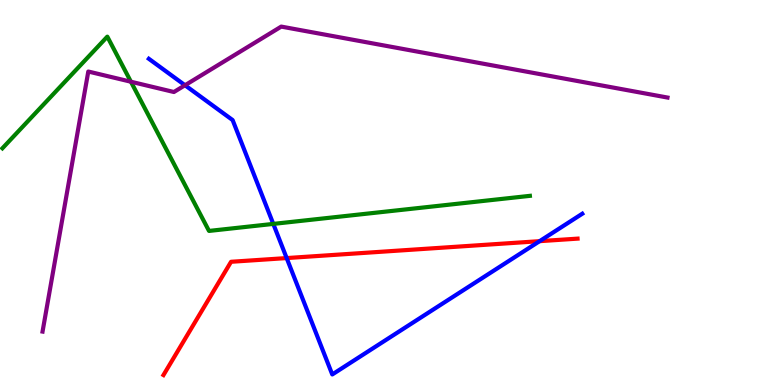[{'lines': ['blue', 'red'], 'intersections': [{'x': 3.7, 'y': 3.3}, {'x': 6.96, 'y': 3.74}]}, {'lines': ['green', 'red'], 'intersections': []}, {'lines': ['purple', 'red'], 'intersections': []}, {'lines': ['blue', 'green'], 'intersections': [{'x': 3.53, 'y': 4.18}]}, {'lines': ['blue', 'purple'], 'intersections': [{'x': 2.39, 'y': 7.79}]}, {'lines': ['green', 'purple'], 'intersections': [{'x': 1.69, 'y': 7.88}]}]